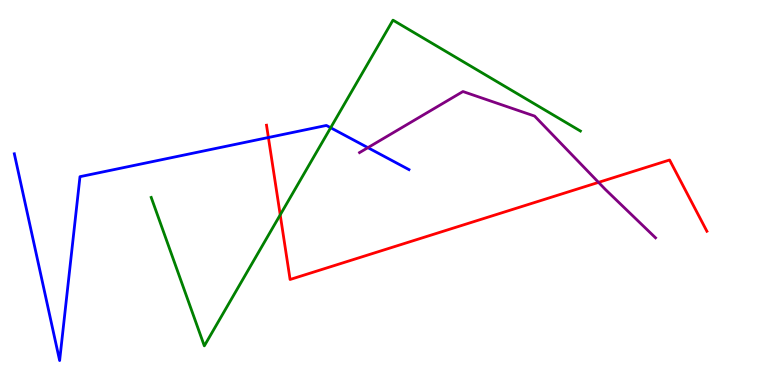[{'lines': ['blue', 'red'], 'intersections': [{'x': 3.46, 'y': 6.43}]}, {'lines': ['green', 'red'], 'intersections': [{'x': 3.62, 'y': 4.42}]}, {'lines': ['purple', 'red'], 'intersections': [{'x': 7.72, 'y': 5.26}]}, {'lines': ['blue', 'green'], 'intersections': [{'x': 4.27, 'y': 6.68}]}, {'lines': ['blue', 'purple'], 'intersections': [{'x': 4.75, 'y': 6.16}]}, {'lines': ['green', 'purple'], 'intersections': []}]